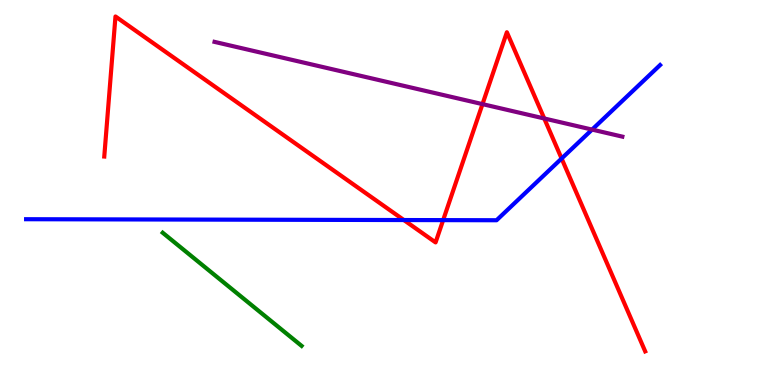[{'lines': ['blue', 'red'], 'intersections': [{'x': 5.21, 'y': 4.28}, {'x': 5.72, 'y': 4.28}, {'x': 7.25, 'y': 5.88}]}, {'lines': ['green', 'red'], 'intersections': []}, {'lines': ['purple', 'red'], 'intersections': [{'x': 6.23, 'y': 7.3}, {'x': 7.02, 'y': 6.92}]}, {'lines': ['blue', 'green'], 'intersections': []}, {'lines': ['blue', 'purple'], 'intersections': [{'x': 7.64, 'y': 6.63}]}, {'lines': ['green', 'purple'], 'intersections': []}]